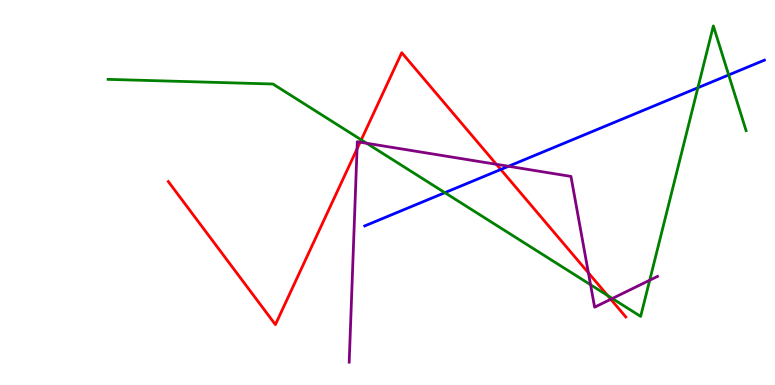[{'lines': ['blue', 'red'], 'intersections': [{'x': 6.46, 'y': 5.6}]}, {'lines': ['green', 'red'], 'intersections': [{'x': 4.66, 'y': 6.37}, {'x': 7.84, 'y': 2.32}]}, {'lines': ['purple', 'red'], 'intersections': [{'x': 4.61, 'y': 6.13}, {'x': 4.65, 'y': 6.31}, {'x': 6.4, 'y': 5.73}, {'x': 7.59, 'y': 2.91}, {'x': 7.88, 'y': 2.23}]}, {'lines': ['blue', 'green'], 'intersections': [{'x': 5.74, 'y': 5.0}, {'x': 9.0, 'y': 7.72}, {'x': 9.4, 'y': 8.05}]}, {'lines': ['blue', 'purple'], 'intersections': [{'x': 6.56, 'y': 5.68}]}, {'lines': ['green', 'purple'], 'intersections': [{'x': 4.73, 'y': 6.28}, {'x': 7.62, 'y': 2.6}, {'x': 7.9, 'y': 2.25}, {'x': 8.38, 'y': 2.72}]}]